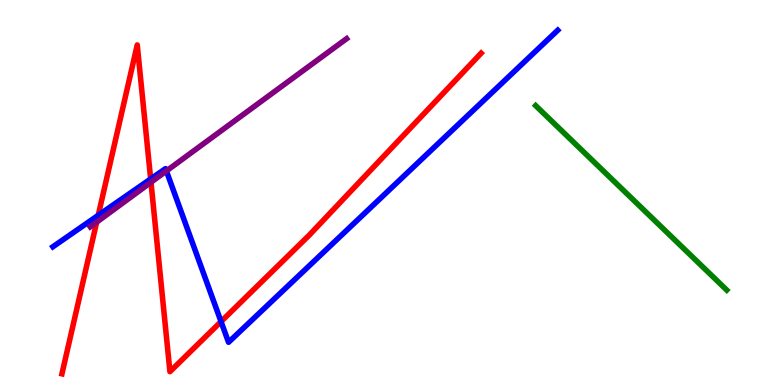[{'lines': ['blue', 'red'], 'intersections': [{'x': 1.27, 'y': 4.41}, {'x': 1.94, 'y': 5.35}, {'x': 2.85, 'y': 1.65}]}, {'lines': ['green', 'red'], 'intersections': []}, {'lines': ['purple', 'red'], 'intersections': [{'x': 1.25, 'y': 4.23}, {'x': 1.95, 'y': 5.27}]}, {'lines': ['blue', 'green'], 'intersections': []}, {'lines': ['blue', 'purple'], 'intersections': [{'x': 2.15, 'y': 5.56}]}, {'lines': ['green', 'purple'], 'intersections': []}]